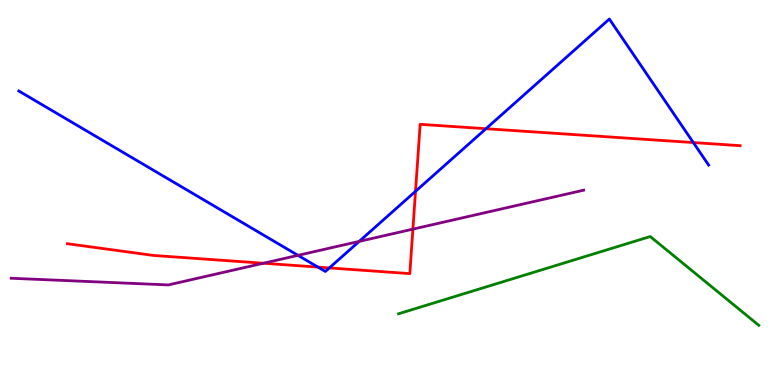[{'lines': ['blue', 'red'], 'intersections': [{'x': 4.1, 'y': 3.06}, {'x': 4.25, 'y': 3.04}, {'x': 5.36, 'y': 5.03}, {'x': 6.27, 'y': 6.66}, {'x': 8.95, 'y': 6.3}]}, {'lines': ['green', 'red'], 'intersections': []}, {'lines': ['purple', 'red'], 'intersections': [{'x': 3.4, 'y': 3.16}, {'x': 5.33, 'y': 4.05}]}, {'lines': ['blue', 'green'], 'intersections': []}, {'lines': ['blue', 'purple'], 'intersections': [{'x': 3.84, 'y': 3.37}, {'x': 4.63, 'y': 3.73}]}, {'lines': ['green', 'purple'], 'intersections': []}]